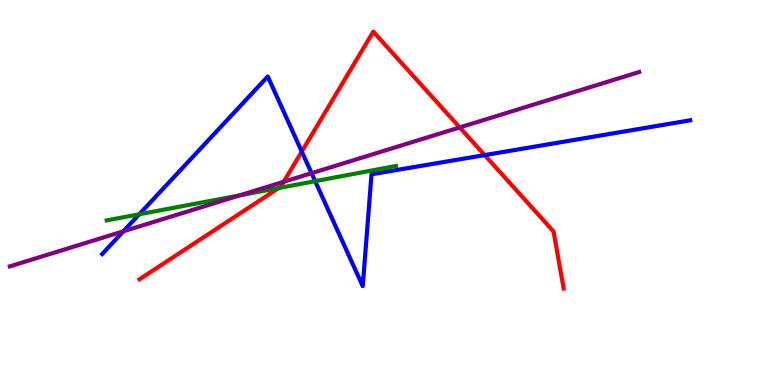[{'lines': ['blue', 'red'], 'intersections': [{'x': 3.89, 'y': 6.06}, {'x': 6.25, 'y': 5.97}]}, {'lines': ['green', 'red'], 'intersections': [{'x': 3.6, 'y': 5.12}]}, {'lines': ['purple', 'red'], 'intersections': [{'x': 3.66, 'y': 5.28}, {'x': 5.93, 'y': 6.69}]}, {'lines': ['blue', 'green'], 'intersections': [{'x': 1.8, 'y': 4.43}, {'x': 4.07, 'y': 5.29}]}, {'lines': ['blue', 'purple'], 'intersections': [{'x': 1.59, 'y': 3.99}, {'x': 4.02, 'y': 5.5}]}, {'lines': ['green', 'purple'], 'intersections': [{'x': 3.09, 'y': 4.93}]}]